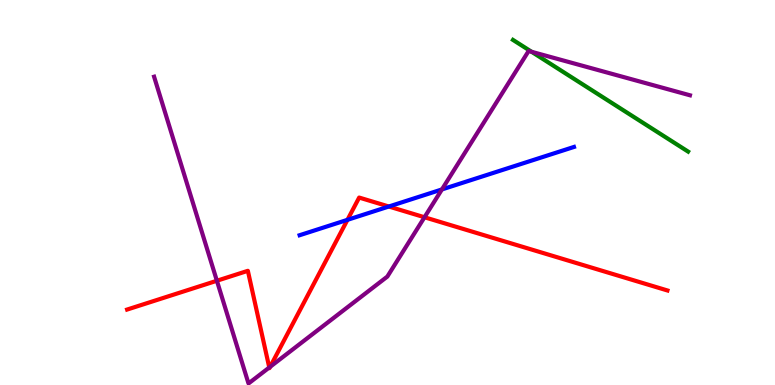[{'lines': ['blue', 'red'], 'intersections': [{'x': 4.48, 'y': 4.29}, {'x': 5.02, 'y': 4.64}]}, {'lines': ['green', 'red'], 'intersections': []}, {'lines': ['purple', 'red'], 'intersections': [{'x': 2.8, 'y': 2.71}, {'x': 3.47, 'y': 0.455}, {'x': 3.49, 'y': 0.472}, {'x': 5.48, 'y': 4.36}]}, {'lines': ['blue', 'green'], 'intersections': []}, {'lines': ['blue', 'purple'], 'intersections': [{'x': 5.7, 'y': 5.08}]}, {'lines': ['green', 'purple'], 'intersections': [{'x': 6.86, 'y': 8.65}]}]